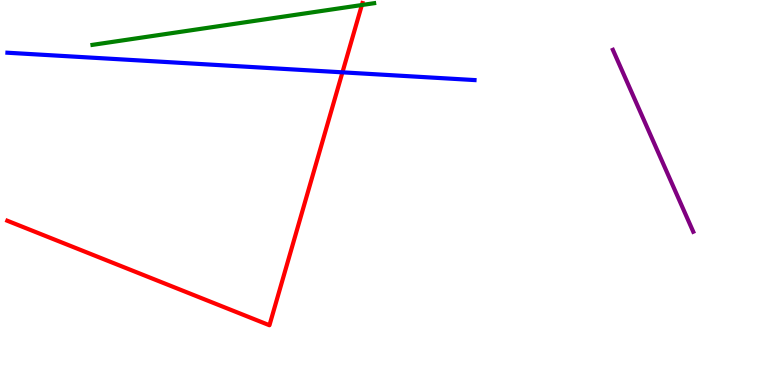[{'lines': ['blue', 'red'], 'intersections': [{'x': 4.42, 'y': 8.12}]}, {'lines': ['green', 'red'], 'intersections': [{'x': 4.67, 'y': 9.87}]}, {'lines': ['purple', 'red'], 'intersections': []}, {'lines': ['blue', 'green'], 'intersections': []}, {'lines': ['blue', 'purple'], 'intersections': []}, {'lines': ['green', 'purple'], 'intersections': []}]